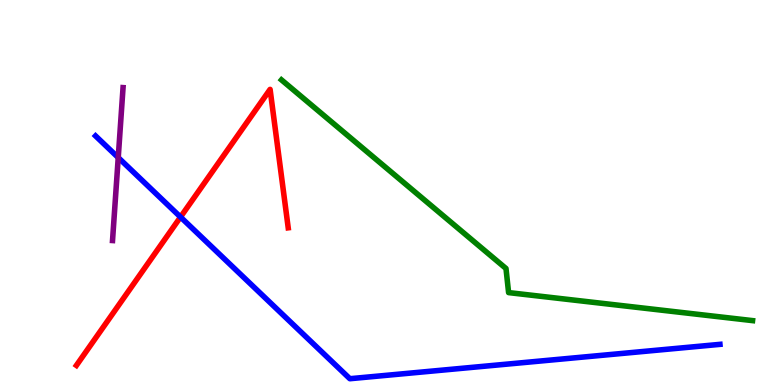[{'lines': ['blue', 'red'], 'intersections': [{'x': 2.33, 'y': 4.36}]}, {'lines': ['green', 'red'], 'intersections': []}, {'lines': ['purple', 'red'], 'intersections': []}, {'lines': ['blue', 'green'], 'intersections': []}, {'lines': ['blue', 'purple'], 'intersections': [{'x': 1.53, 'y': 5.91}]}, {'lines': ['green', 'purple'], 'intersections': []}]